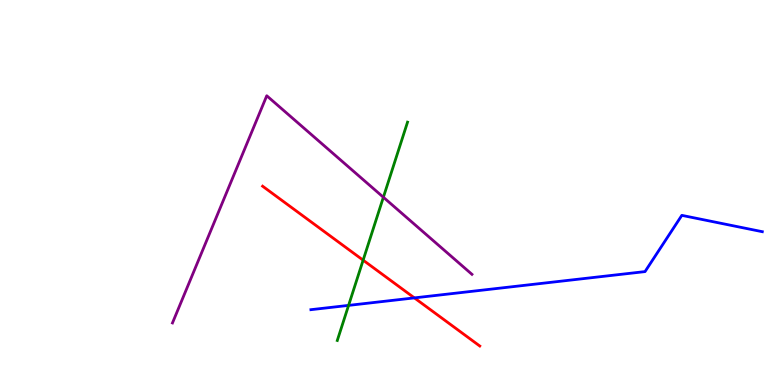[{'lines': ['blue', 'red'], 'intersections': [{'x': 5.35, 'y': 2.26}]}, {'lines': ['green', 'red'], 'intersections': [{'x': 4.69, 'y': 3.24}]}, {'lines': ['purple', 'red'], 'intersections': []}, {'lines': ['blue', 'green'], 'intersections': [{'x': 4.5, 'y': 2.07}]}, {'lines': ['blue', 'purple'], 'intersections': []}, {'lines': ['green', 'purple'], 'intersections': [{'x': 4.95, 'y': 4.88}]}]